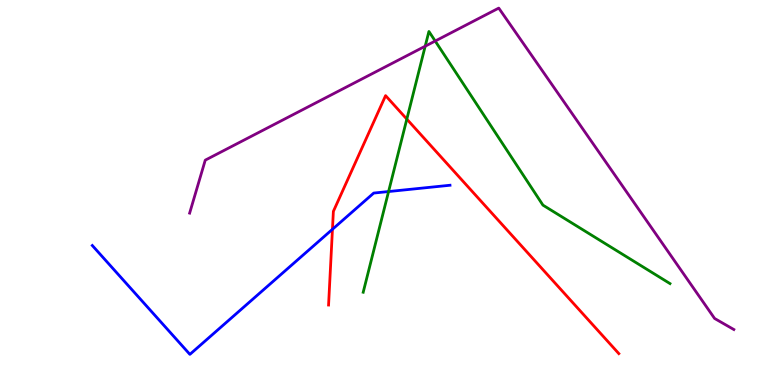[{'lines': ['blue', 'red'], 'intersections': [{'x': 4.29, 'y': 4.04}]}, {'lines': ['green', 'red'], 'intersections': [{'x': 5.25, 'y': 6.91}]}, {'lines': ['purple', 'red'], 'intersections': []}, {'lines': ['blue', 'green'], 'intersections': [{'x': 5.01, 'y': 5.02}]}, {'lines': ['blue', 'purple'], 'intersections': []}, {'lines': ['green', 'purple'], 'intersections': [{'x': 5.49, 'y': 8.8}, {'x': 5.62, 'y': 8.93}]}]